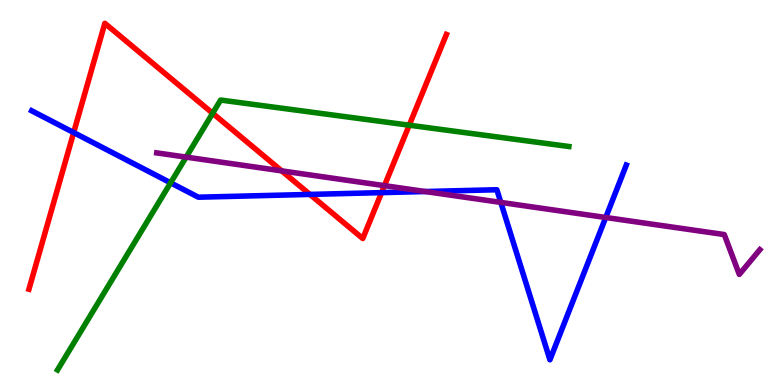[{'lines': ['blue', 'red'], 'intersections': [{'x': 0.95, 'y': 6.56}, {'x': 4.0, 'y': 4.95}, {'x': 4.92, 'y': 5.0}]}, {'lines': ['green', 'red'], 'intersections': [{'x': 2.74, 'y': 7.06}, {'x': 5.28, 'y': 6.75}]}, {'lines': ['purple', 'red'], 'intersections': [{'x': 3.63, 'y': 5.56}, {'x': 4.96, 'y': 5.18}]}, {'lines': ['blue', 'green'], 'intersections': [{'x': 2.2, 'y': 5.25}]}, {'lines': ['blue', 'purple'], 'intersections': [{'x': 5.49, 'y': 5.03}, {'x': 6.46, 'y': 4.74}, {'x': 7.82, 'y': 4.35}]}, {'lines': ['green', 'purple'], 'intersections': [{'x': 2.4, 'y': 5.92}]}]